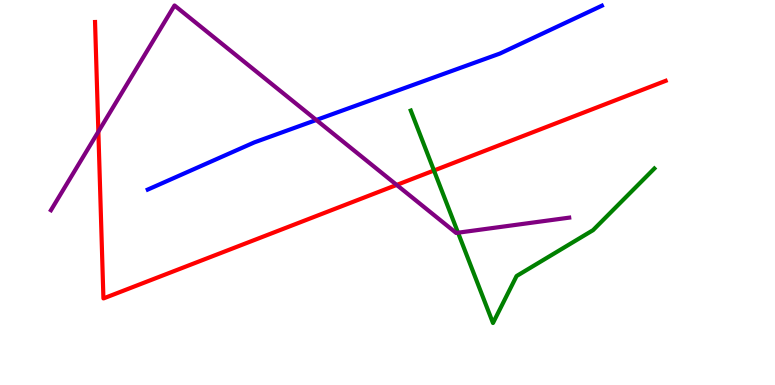[{'lines': ['blue', 'red'], 'intersections': []}, {'lines': ['green', 'red'], 'intersections': [{'x': 5.6, 'y': 5.57}]}, {'lines': ['purple', 'red'], 'intersections': [{'x': 1.27, 'y': 6.58}, {'x': 5.12, 'y': 5.2}]}, {'lines': ['blue', 'green'], 'intersections': []}, {'lines': ['blue', 'purple'], 'intersections': [{'x': 4.08, 'y': 6.88}]}, {'lines': ['green', 'purple'], 'intersections': [{'x': 5.91, 'y': 3.96}]}]